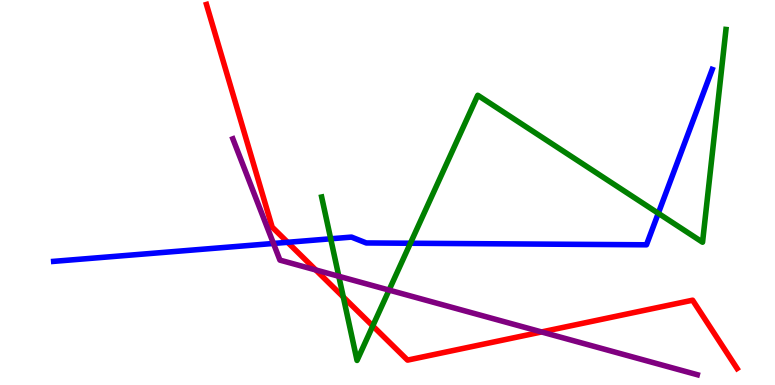[{'lines': ['blue', 'red'], 'intersections': [{'x': 3.71, 'y': 3.71}]}, {'lines': ['green', 'red'], 'intersections': [{'x': 4.43, 'y': 2.29}, {'x': 4.81, 'y': 1.53}]}, {'lines': ['purple', 'red'], 'intersections': [{'x': 4.07, 'y': 2.99}, {'x': 6.99, 'y': 1.38}]}, {'lines': ['blue', 'green'], 'intersections': [{'x': 4.27, 'y': 3.8}, {'x': 5.3, 'y': 3.68}, {'x': 8.49, 'y': 4.46}]}, {'lines': ['blue', 'purple'], 'intersections': [{'x': 3.53, 'y': 3.68}]}, {'lines': ['green', 'purple'], 'intersections': [{'x': 4.37, 'y': 2.82}, {'x': 5.02, 'y': 2.47}]}]